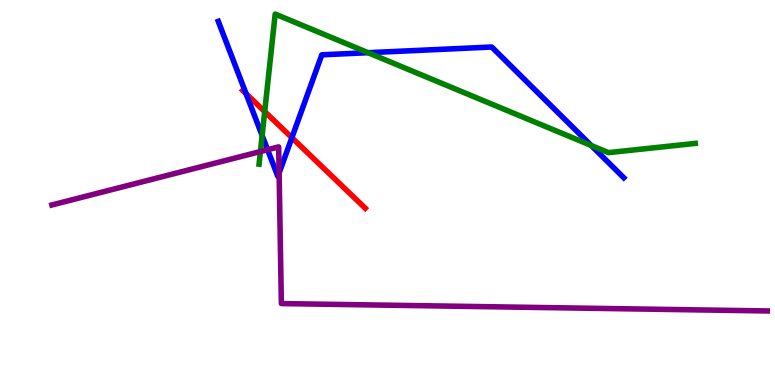[{'lines': ['blue', 'red'], 'intersections': [{'x': 3.17, 'y': 7.57}, {'x': 3.77, 'y': 6.42}]}, {'lines': ['green', 'red'], 'intersections': [{'x': 3.42, 'y': 7.1}]}, {'lines': ['purple', 'red'], 'intersections': []}, {'lines': ['blue', 'green'], 'intersections': [{'x': 3.38, 'y': 6.48}, {'x': 4.75, 'y': 8.63}, {'x': 7.63, 'y': 6.22}]}, {'lines': ['blue', 'purple'], 'intersections': [{'x': 3.45, 'y': 6.11}, {'x': 3.6, 'y': 5.51}]}, {'lines': ['green', 'purple'], 'intersections': [{'x': 3.36, 'y': 6.06}]}]